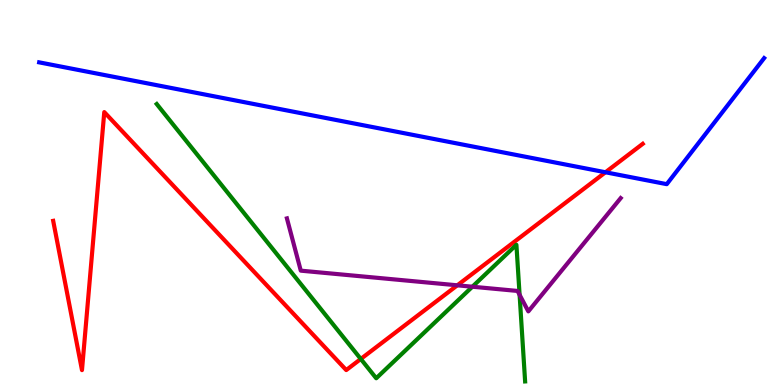[{'lines': ['blue', 'red'], 'intersections': [{'x': 7.81, 'y': 5.53}]}, {'lines': ['green', 'red'], 'intersections': [{'x': 4.66, 'y': 0.676}]}, {'lines': ['purple', 'red'], 'intersections': [{'x': 5.9, 'y': 2.59}]}, {'lines': ['blue', 'green'], 'intersections': []}, {'lines': ['blue', 'purple'], 'intersections': []}, {'lines': ['green', 'purple'], 'intersections': [{'x': 6.1, 'y': 2.55}, {'x': 6.7, 'y': 2.34}]}]